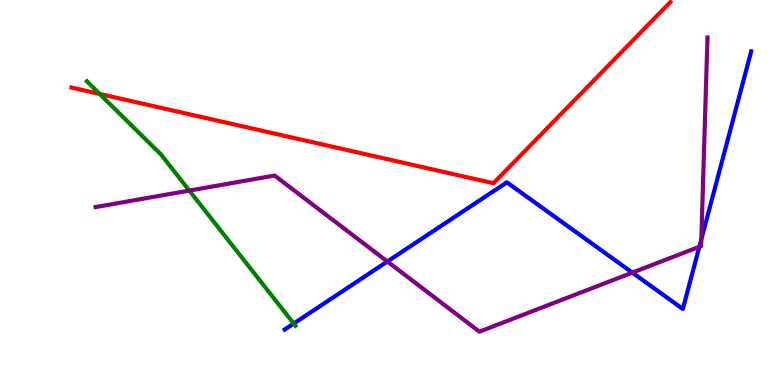[{'lines': ['blue', 'red'], 'intersections': []}, {'lines': ['green', 'red'], 'intersections': [{'x': 1.29, 'y': 7.56}]}, {'lines': ['purple', 'red'], 'intersections': []}, {'lines': ['blue', 'green'], 'intersections': [{'x': 3.79, 'y': 1.6}]}, {'lines': ['blue', 'purple'], 'intersections': [{'x': 5.0, 'y': 3.21}, {'x': 8.16, 'y': 2.92}, {'x': 9.02, 'y': 3.59}, {'x': 9.05, 'y': 3.78}]}, {'lines': ['green', 'purple'], 'intersections': [{'x': 2.44, 'y': 5.05}]}]